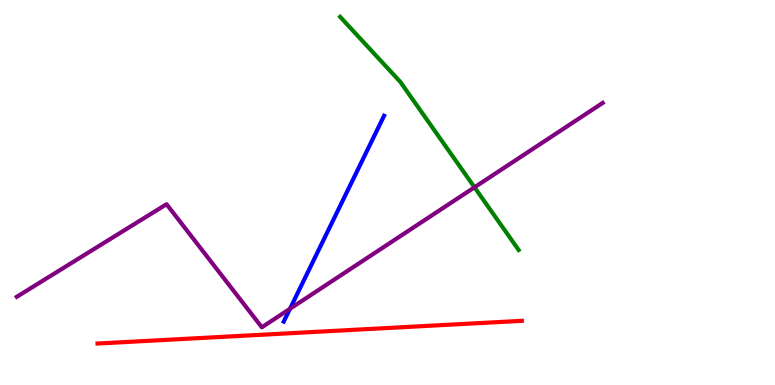[{'lines': ['blue', 'red'], 'intersections': []}, {'lines': ['green', 'red'], 'intersections': []}, {'lines': ['purple', 'red'], 'intersections': []}, {'lines': ['blue', 'green'], 'intersections': []}, {'lines': ['blue', 'purple'], 'intersections': [{'x': 3.74, 'y': 1.98}]}, {'lines': ['green', 'purple'], 'intersections': [{'x': 6.12, 'y': 5.14}]}]